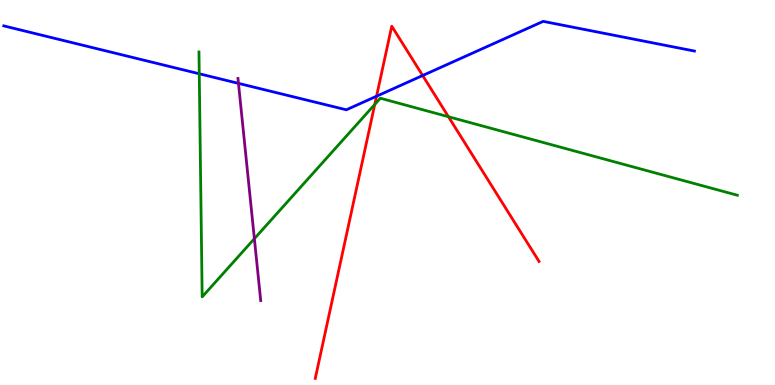[{'lines': ['blue', 'red'], 'intersections': [{'x': 4.86, 'y': 7.5}, {'x': 5.45, 'y': 8.04}]}, {'lines': ['green', 'red'], 'intersections': [{'x': 4.84, 'y': 7.29}, {'x': 5.79, 'y': 6.97}]}, {'lines': ['purple', 'red'], 'intersections': []}, {'lines': ['blue', 'green'], 'intersections': [{'x': 2.57, 'y': 8.08}]}, {'lines': ['blue', 'purple'], 'intersections': [{'x': 3.08, 'y': 7.83}]}, {'lines': ['green', 'purple'], 'intersections': [{'x': 3.28, 'y': 3.8}]}]